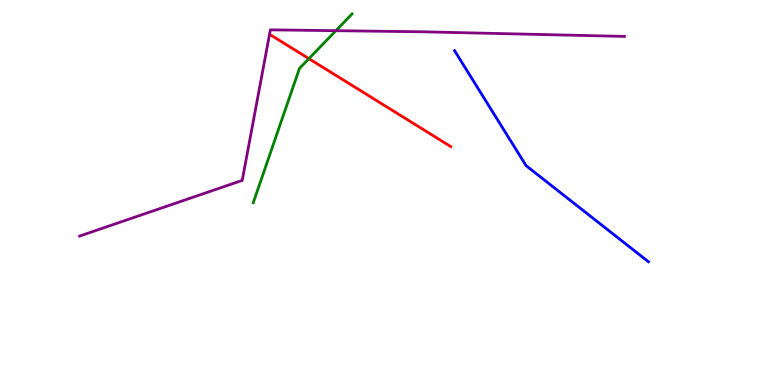[{'lines': ['blue', 'red'], 'intersections': []}, {'lines': ['green', 'red'], 'intersections': [{'x': 3.99, 'y': 8.48}]}, {'lines': ['purple', 'red'], 'intersections': []}, {'lines': ['blue', 'green'], 'intersections': []}, {'lines': ['blue', 'purple'], 'intersections': []}, {'lines': ['green', 'purple'], 'intersections': [{'x': 4.33, 'y': 9.2}]}]